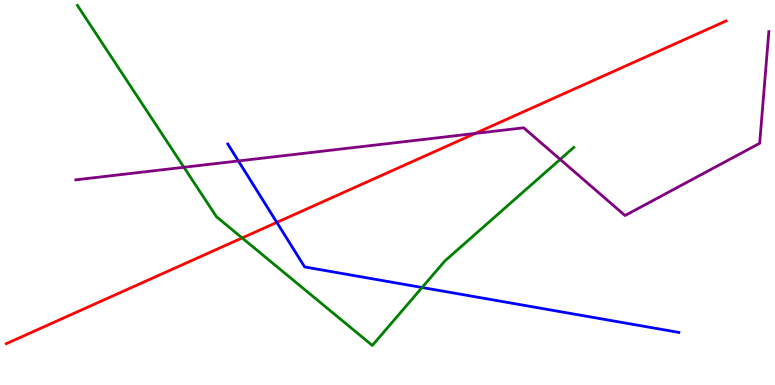[{'lines': ['blue', 'red'], 'intersections': [{'x': 3.57, 'y': 4.22}]}, {'lines': ['green', 'red'], 'intersections': [{'x': 3.12, 'y': 3.82}]}, {'lines': ['purple', 'red'], 'intersections': [{'x': 6.13, 'y': 6.53}]}, {'lines': ['blue', 'green'], 'intersections': [{'x': 5.45, 'y': 2.53}]}, {'lines': ['blue', 'purple'], 'intersections': [{'x': 3.08, 'y': 5.82}]}, {'lines': ['green', 'purple'], 'intersections': [{'x': 2.37, 'y': 5.66}, {'x': 7.23, 'y': 5.86}]}]